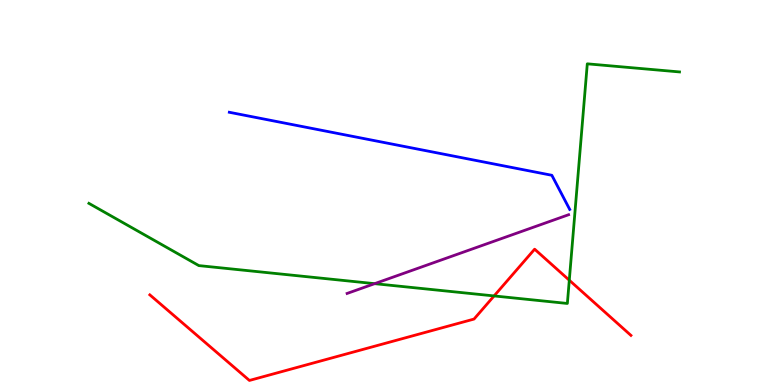[{'lines': ['blue', 'red'], 'intersections': []}, {'lines': ['green', 'red'], 'intersections': [{'x': 6.38, 'y': 2.31}, {'x': 7.35, 'y': 2.72}]}, {'lines': ['purple', 'red'], 'intersections': []}, {'lines': ['blue', 'green'], 'intersections': []}, {'lines': ['blue', 'purple'], 'intersections': []}, {'lines': ['green', 'purple'], 'intersections': [{'x': 4.83, 'y': 2.63}]}]